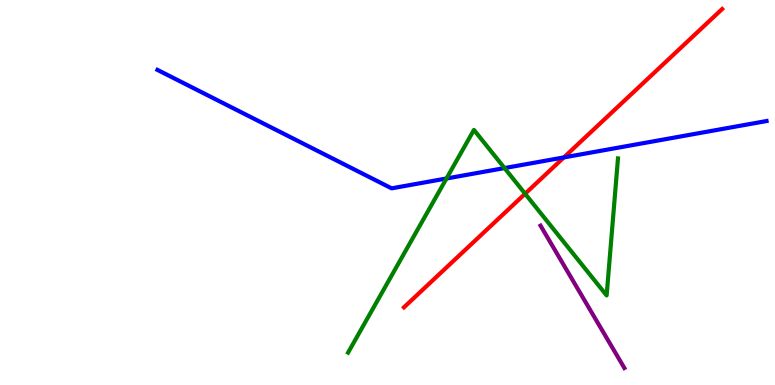[{'lines': ['blue', 'red'], 'intersections': [{'x': 7.28, 'y': 5.91}]}, {'lines': ['green', 'red'], 'intersections': [{'x': 6.78, 'y': 4.97}]}, {'lines': ['purple', 'red'], 'intersections': []}, {'lines': ['blue', 'green'], 'intersections': [{'x': 5.76, 'y': 5.36}, {'x': 6.51, 'y': 5.63}]}, {'lines': ['blue', 'purple'], 'intersections': []}, {'lines': ['green', 'purple'], 'intersections': []}]